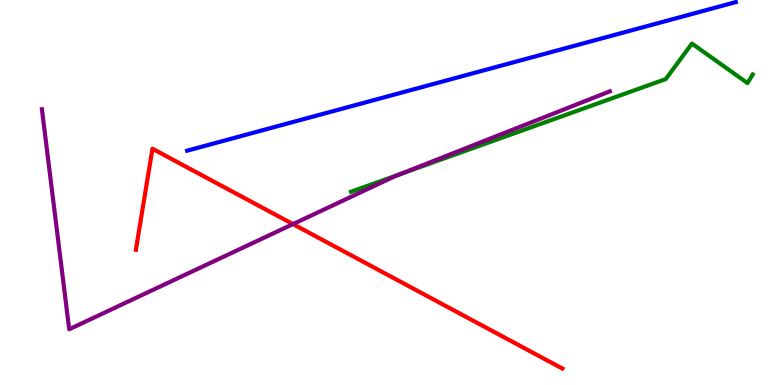[{'lines': ['blue', 'red'], 'intersections': []}, {'lines': ['green', 'red'], 'intersections': []}, {'lines': ['purple', 'red'], 'intersections': [{'x': 3.78, 'y': 4.18}]}, {'lines': ['blue', 'green'], 'intersections': []}, {'lines': ['blue', 'purple'], 'intersections': []}, {'lines': ['green', 'purple'], 'intersections': [{'x': 5.16, 'y': 5.47}]}]